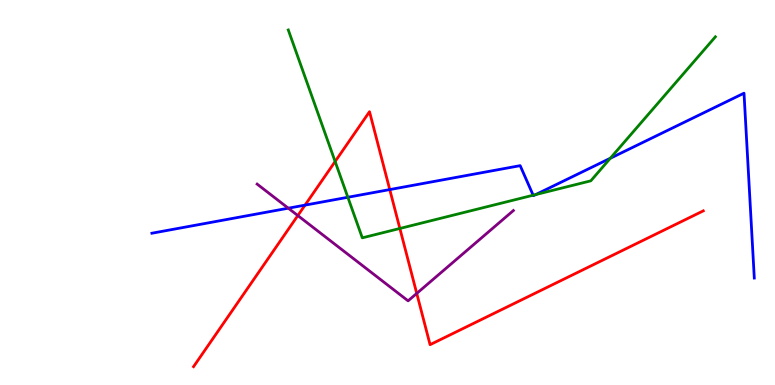[{'lines': ['blue', 'red'], 'intersections': [{'x': 3.94, 'y': 4.67}, {'x': 5.03, 'y': 5.08}]}, {'lines': ['green', 'red'], 'intersections': [{'x': 4.32, 'y': 5.8}, {'x': 5.16, 'y': 4.07}]}, {'lines': ['purple', 'red'], 'intersections': [{'x': 3.84, 'y': 4.4}, {'x': 5.38, 'y': 2.38}]}, {'lines': ['blue', 'green'], 'intersections': [{'x': 4.49, 'y': 4.88}, {'x': 6.88, 'y': 4.93}, {'x': 6.91, 'y': 4.95}, {'x': 7.88, 'y': 5.89}]}, {'lines': ['blue', 'purple'], 'intersections': [{'x': 3.72, 'y': 4.59}]}, {'lines': ['green', 'purple'], 'intersections': []}]